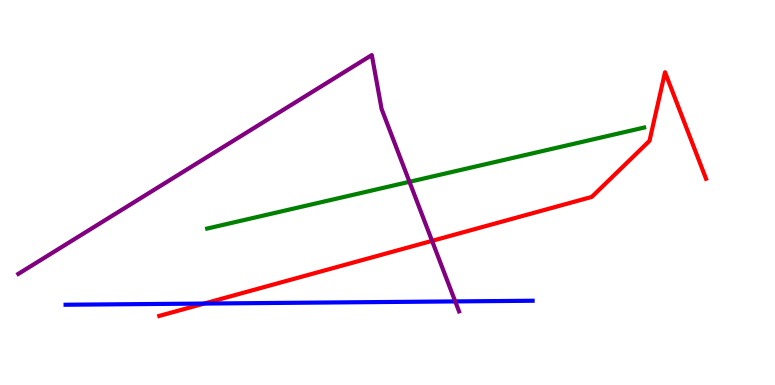[{'lines': ['blue', 'red'], 'intersections': [{'x': 2.63, 'y': 2.12}]}, {'lines': ['green', 'red'], 'intersections': []}, {'lines': ['purple', 'red'], 'intersections': [{'x': 5.57, 'y': 3.74}]}, {'lines': ['blue', 'green'], 'intersections': []}, {'lines': ['blue', 'purple'], 'intersections': [{'x': 5.87, 'y': 2.17}]}, {'lines': ['green', 'purple'], 'intersections': [{'x': 5.28, 'y': 5.28}]}]